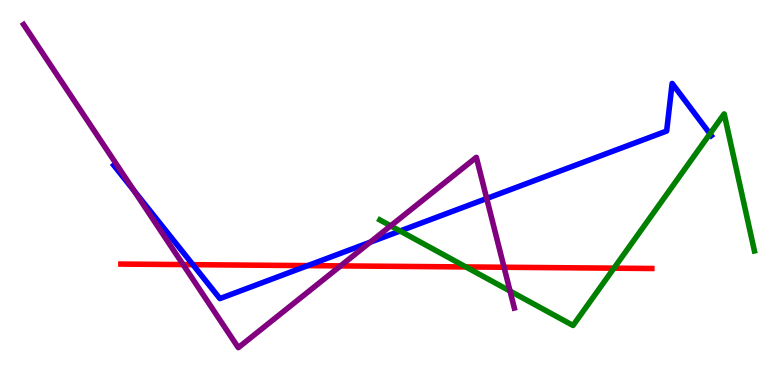[{'lines': ['blue', 'red'], 'intersections': [{'x': 2.49, 'y': 3.13}, {'x': 3.97, 'y': 3.1}]}, {'lines': ['green', 'red'], 'intersections': [{'x': 6.01, 'y': 3.07}, {'x': 7.92, 'y': 3.03}]}, {'lines': ['purple', 'red'], 'intersections': [{'x': 2.36, 'y': 3.13}, {'x': 4.39, 'y': 3.09}, {'x': 6.5, 'y': 3.06}]}, {'lines': ['blue', 'green'], 'intersections': [{'x': 5.16, 'y': 4.0}, {'x': 9.16, 'y': 6.52}]}, {'lines': ['blue', 'purple'], 'intersections': [{'x': 1.73, 'y': 5.05}, {'x': 4.78, 'y': 3.71}, {'x': 6.28, 'y': 4.84}]}, {'lines': ['green', 'purple'], 'intersections': [{'x': 5.04, 'y': 4.13}, {'x': 6.58, 'y': 2.44}]}]